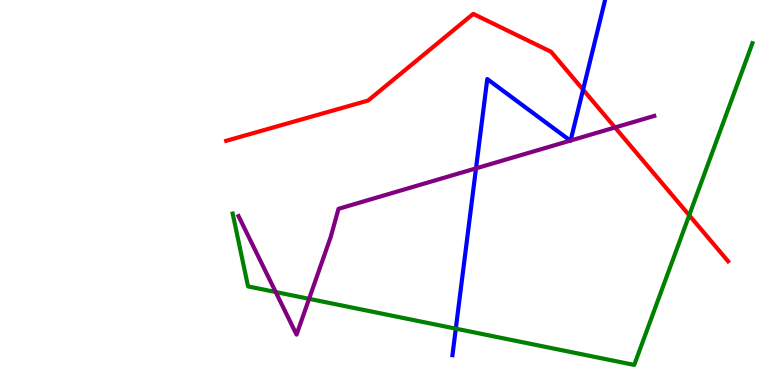[{'lines': ['blue', 'red'], 'intersections': [{'x': 7.52, 'y': 7.67}]}, {'lines': ['green', 'red'], 'intersections': [{'x': 8.89, 'y': 4.41}]}, {'lines': ['purple', 'red'], 'intersections': [{'x': 7.94, 'y': 6.69}]}, {'lines': ['blue', 'green'], 'intersections': [{'x': 5.88, 'y': 1.46}]}, {'lines': ['blue', 'purple'], 'intersections': [{'x': 6.14, 'y': 5.63}, {'x': 7.36, 'y': 6.35}, {'x': 7.36, 'y': 6.35}]}, {'lines': ['green', 'purple'], 'intersections': [{'x': 3.56, 'y': 2.41}, {'x': 3.99, 'y': 2.24}]}]